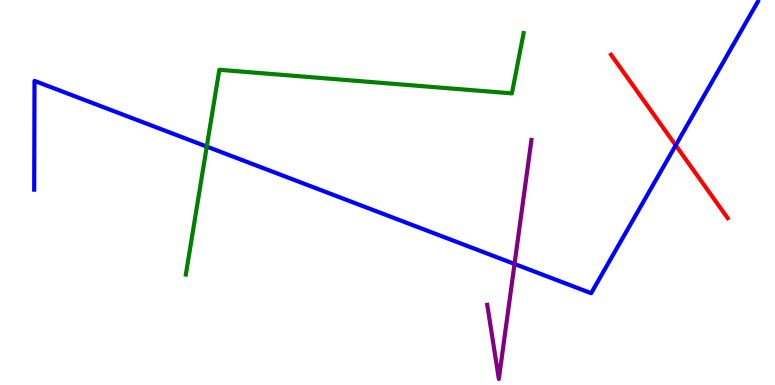[{'lines': ['blue', 'red'], 'intersections': [{'x': 8.72, 'y': 6.23}]}, {'lines': ['green', 'red'], 'intersections': []}, {'lines': ['purple', 'red'], 'intersections': []}, {'lines': ['blue', 'green'], 'intersections': [{'x': 2.67, 'y': 6.19}]}, {'lines': ['blue', 'purple'], 'intersections': [{'x': 6.64, 'y': 3.14}]}, {'lines': ['green', 'purple'], 'intersections': []}]